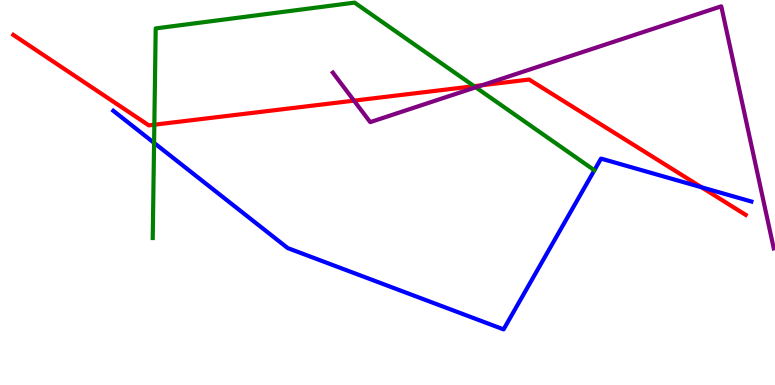[{'lines': ['blue', 'red'], 'intersections': [{'x': 9.05, 'y': 5.14}]}, {'lines': ['green', 'red'], 'intersections': [{'x': 1.99, 'y': 6.76}, {'x': 6.12, 'y': 7.76}]}, {'lines': ['purple', 'red'], 'intersections': [{'x': 4.57, 'y': 7.39}, {'x': 6.22, 'y': 7.79}]}, {'lines': ['blue', 'green'], 'intersections': [{'x': 1.99, 'y': 6.29}]}, {'lines': ['blue', 'purple'], 'intersections': []}, {'lines': ['green', 'purple'], 'intersections': [{'x': 6.14, 'y': 7.73}]}]